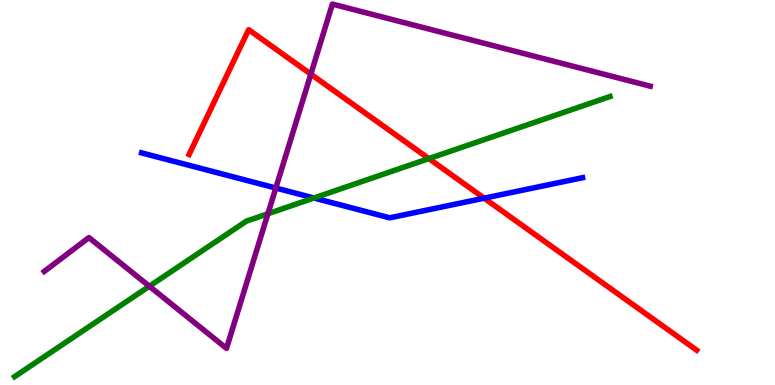[{'lines': ['blue', 'red'], 'intersections': [{'x': 6.25, 'y': 4.85}]}, {'lines': ['green', 'red'], 'intersections': [{'x': 5.53, 'y': 5.88}]}, {'lines': ['purple', 'red'], 'intersections': [{'x': 4.01, 'y': 8.07}]}, {'lines': ['blue', 'green'], 'intersections': [{'x': 4.05, 'y': 4.86}]}, {'lines': ['blue', 'purple'], 'intersections': [{'x': 3.56, 'y': 5.12}]}, {'lines': ['green', 'purple'], 'intersections': [{'x': 1.93, 'y': 2.57}, {'x': 3.46, 'y': 4.45}]}]